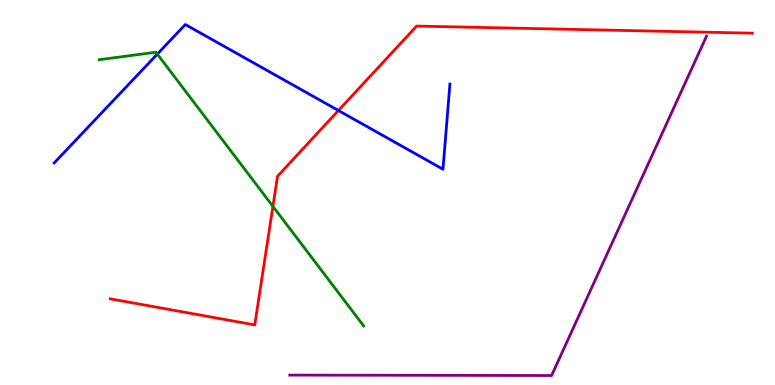[{'lines': ['blue', 'red'], 'intersections': [{'x': 4.37, 'y': 7.13}]}, {'lines': ['green', 'red'], 'intersections': [{'x': 3.52, 'y': 4.64}]}, {'lines': ['purple', 'red'], 'intersections': []}, {'lines': ['blue', 'green'], 'intersections': [{'x': 2.03, 'y': 8.59}]}, {'lines': ['blue', 'purple'], 'intersections': []}, {'lines': ['green', 'purple'], 'intersections': []}]